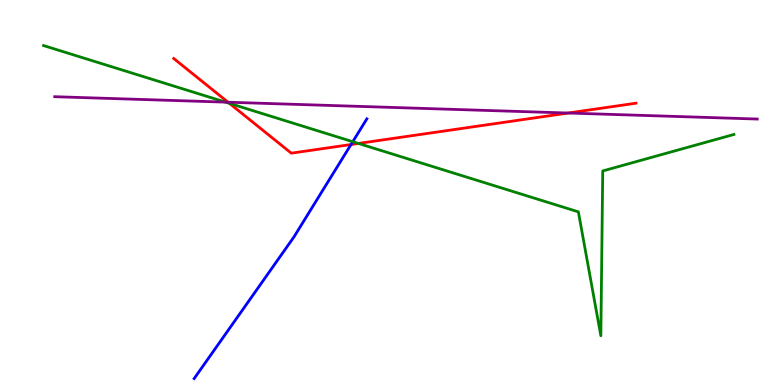[{'lines': ['blue', 'red'], 'intersections': [{'x': 4.53, 'y': 6.25}]}, {'lines': ['green', 'red'], 'intersections': [{'x': 2.96, 'y': 7.32}, {'x': 4.62, 'y': 6.27}]}, {'lines': ['purple', 'red'], 'intersections': [{'x': 2.94, 'y': 7.35}, {'x': 7.33, 'y': 7.06}]}, {'lines': ['blue', 'green'], 'intersections': [{'x': 4.55, 'y': 6.32}]}, {'lines': ['blue', 'purple'], 'intersections': []}, {'lines': ['green', 'purple'], 'intersections': [{'x': 2.91, 'y': 7.35}]}]